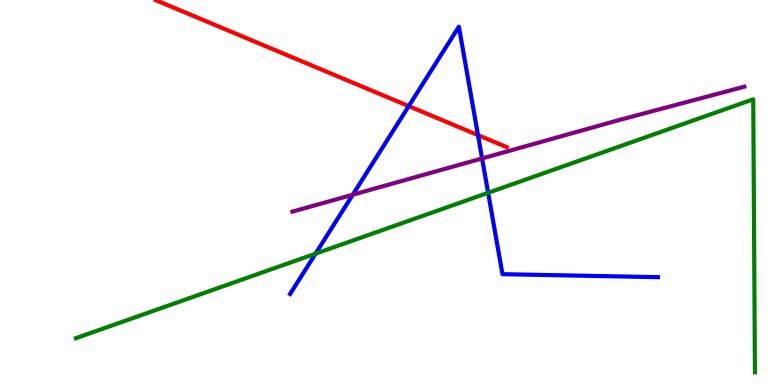[{'lines': ['blue', 'red'], 'intersections': [{'x': 5.27, 'y': 7.24}, {'x': 6.17, 'y': 6.49}]}, {'lines': ['green', 'red'], 'intersections': []}, {'lines': ['purple', 'red'], 'intersections': []}, {'lines': ['blue', 'green'], 'intersections': [{'x': 4.07, 'y': 3.41}, {'x': 6.3, 'y': 4.99}]}, {'lines': ['blue', 'purple'], 'intersections': [{'x': 4.55, 'y': 4.94}, {'x': 6.22, 'y': 5.88}]}, {'lines': ['green', 'purple'], 'intersections': []}]